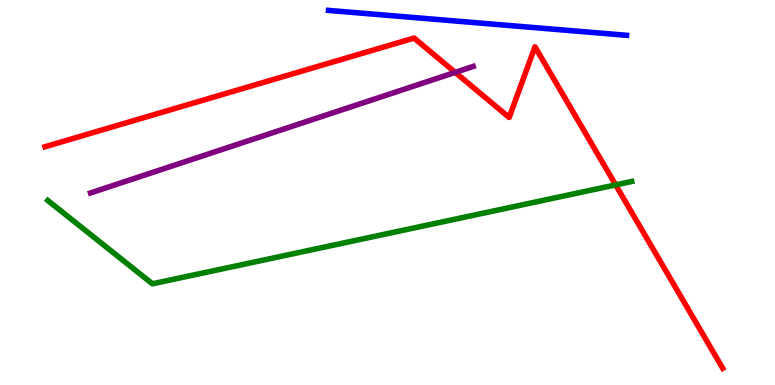[{'lines': ['blue', 'red'], 'intersections': []}, {'lines': ['green', 'red'], 'intersections': [{'x': 7.94, 'y': 5.2}]}, {'lines': ['purple', 'red'], 'intersections': [{'x': 5.87, 'y': 8.12}]}, {'lines': ['blue', 'green'], 'intersections': []}, {'lines': ['blue', 'purple'], 'intersections': []}, {'lines': ['green', 'purple'], 'intersections': []}]